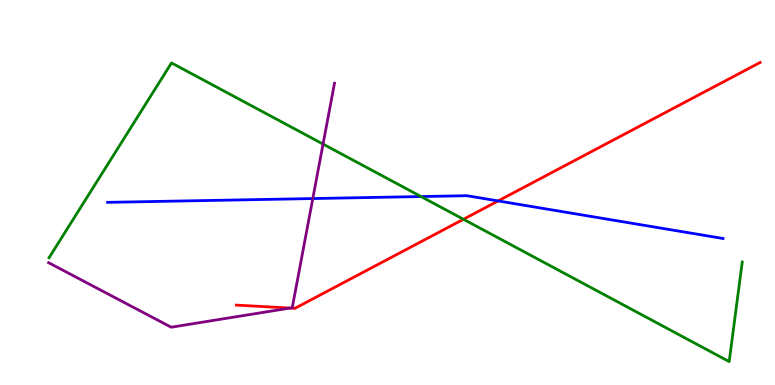[{'lines': ['blue', 'red'], 'intersections': [{'x': 6.43, 'y': 4.78}]}, {'lines': ['green', 'red'], 'intersections': [{'x': 5.98, 'y': 4.3}]}, {'lines': ['purple', 'red'], 'intersections': [{'x': 3.74, 'y': 2.0}]}, {'lines': ['blue', 'green'], 'intersections': [{'x': 5.43, 'y': 4.89}]}, {'lines': ['blue', 'purple'], 'intersections': [{'x': 4.04, 'y': 4.84}]}, {'lines': ['green', 'purple'], 'intersections': [{'x': 4.17, 'y': 6.26}]}]